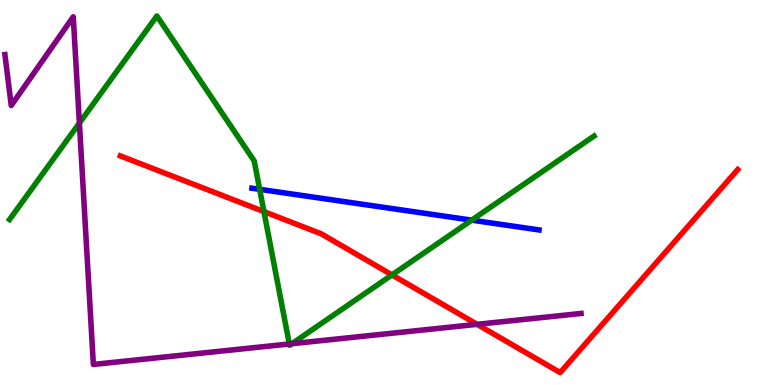[{'lines': ['blue', 'red'], 'intersections': []}, {'lines': ['green', 'red'], 'intersections': [{'x': 3.41, 'y': 4.5}, {'x': 5.06, 'y': 2.86}]}, {'lines': ['purple', 'red'], 'intersections': [{'x': 6.16, 'y': 1.58}]}, {'lines': ['blue', 'green'], 'intersections': [{'x': 3.35, 'y': 5.08}, {'x': 6.09, 'y': 4.28}]}, {'lines': ['blue', 'purple'], 'intersections': []}, {'lines': ['green', 'purple'], 'intersections': [{'x': 1.02, 'y': 6.8}, {'x': 3.73, 'y': 1.07}, {'x': 3.77, 'y': 1.07}]}]